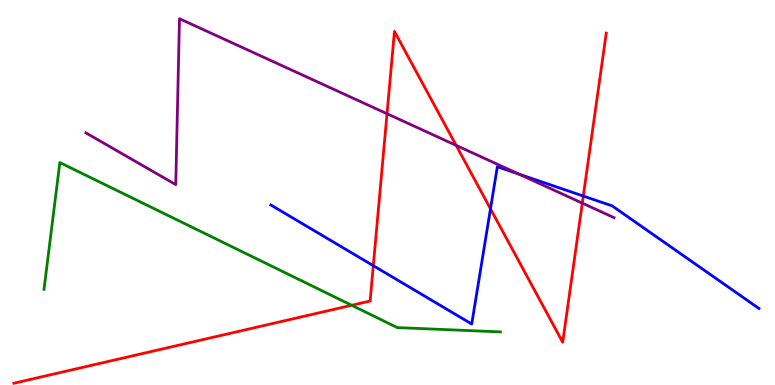[{'lines': ['blue', 'red'], 'intersections': [{'x': 4.82, 'y': 3.1}, {'x': 6.33, 'y': 4.58}, {'x': 7.53, 'y': 4.91}]}, {'lines': ['green', 'red'], 'intersections': [{'x': 4.54, 'y': 2.07}]}, {'lines': ['purple', 'red'], 'intersections': [{'x': 4.99, 'y': 7.05}, {'x': 5.89, 'y': 6.22}, {'x': 7.51, 'y': 4.72}]}, {'lines': ['blue', 'green'], 'intersections': []}, {'lines': ['blue', 'purple'], 'intersections': [{'x': 6.7, 'y': 5.48}]}, {'lines': ['green', 'purple'], 'intersections': []}]